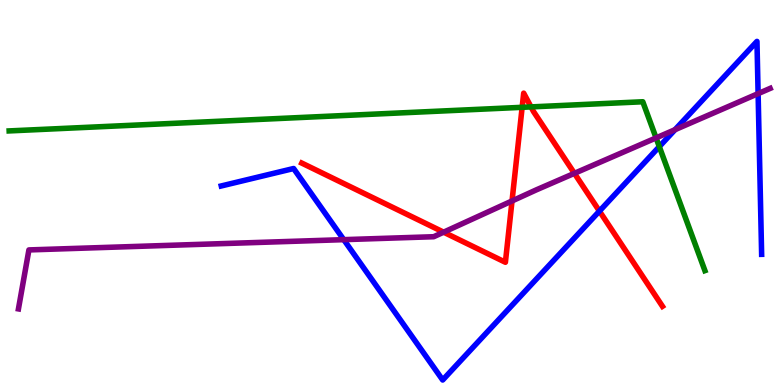[{'lines': ['blue', 'red'], 'intersections': [{'x': 7.73, 'y': 4.52}]}, {'lines': ['green', 'red'], 'intersections': [{'x': 6.74, 'y': 7.21}, {'x': 6.85, 'y': 7.22}]}, {'lines': ['purple', 'red'], 'intersections': [{'x': 5.72, 'y': 3.97}, {'x': 6.61, 'y': 4.78}, {'x': 7.41, 'y': 5.5}]}, {'lines': ['blue', 'green'], 'intersections': [{'x': 8.51, 'y': 6.19}]}, {'lines': ['blue', 'purple'], 'intersections': [{'x': 4.44, 'y': 3.78}, {'x': 8.71, 'y': 6.63}, {'x': 9.78, 'y': 7.57}]}, {'lines': ['green', 'purple'], 'intersections': [{'x': 8.47, 'y': 6.42}]}]